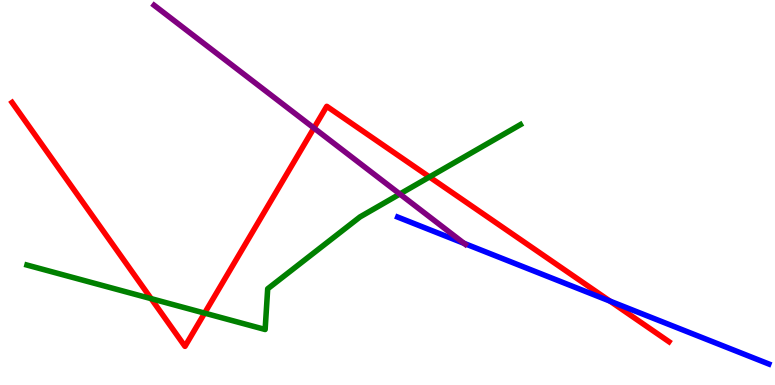[{'lines': ['blue', 'red'], 'intersections': [{'x': 7.87, 'y': 2.18}]}, {'lines': ['green', 'red'], 'intersections': [{'x': 1.95, 'y': 2.24}, {'x': 2.64, 'y': 1.87}, {'x': 5.54, 'y': 5.4}]}, {'lines': ['purple', 'red'], 'intersections': [{'x': 4.05, 'y': 6.67}]}, {'lines': ['blue', 'green'], 'intersections': []}, {'lines': ['blue', 'purple'], 'intersections': [{'x': 5.99, 'y': 3.68}]}, {'lines': ['green', 'purple'], 'intersections': [{'x': 5.16, 'y': 4.96}]}]